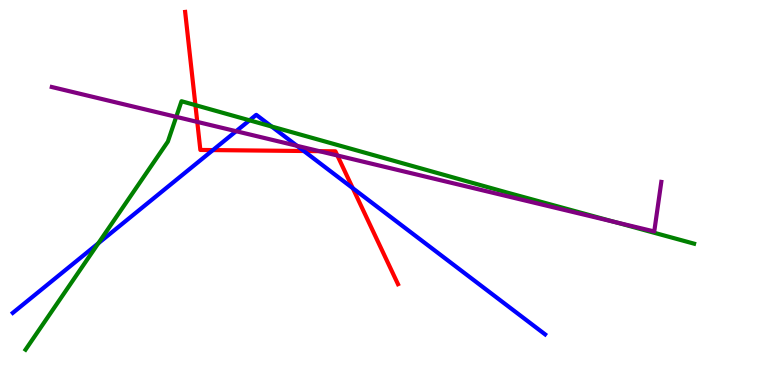[{'lines': ['blue', 'red'], 'intersections': [{'x': 2.75, 'y': 6.1}, {'x': 3.92, 'y': 6.08}, {'x': 4.55, 'y': 5.11}]}, {'lines': ['green', 'red'], 'intersections': [{'x': 2.52, 'y': 7.27}]}, {'lines': ['purple', 'red'], 'intersections': [{'x': 2.55, 'y': 6.83}, {'x': 4.12, 'y': 6.07}, {'x': 4.35, 'y': 5.96}]}, {'lines': ['blue', 'green'], 'intersections': [{'x': 1.27, 'y': 3.68}, {'x': 3.22, 'y': 6.88}, {'x': 3.5, 'y': 6.71}]}, {'lines': ['blue', 'purple'], 'intersections': [{'x': 3.05, 'y': 6.59}, {'x': 3.83, 'y': 6.21}]}, {'lines': ['green', 'purple'], 'intersections': [{'x': 2.27, 'y': 6.96}, {'x': 7.94, 'y': 4.23}]}]